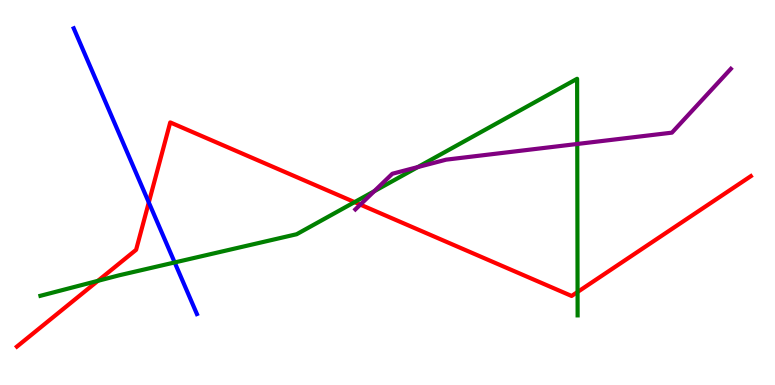[{'lines': ['blue', 'red'], 'intersections': [{'x': 1.92, 'y': 4.74}]}, {'lines': ['green', 'red'], 'intersections': [{'x': 1.26, 'y': 2.71}, {'x': 4.58, 'y': 4.75}, {'x': 7.45, 'y': 2.42}]}, {'lines': ['purple', 'red'], 'intersections': [{'x': 4.65, 'y': 4.69}]}, {'lines': ['blue', 'green'], 'intersections': [{'x': 2.25, 'y': 3.18}]}, {'lines': ['blue', 'purple'], 'intersections': []}, {'lines': ['green', 'purple'], 'intersections': [{'x': 4.83, 'y': 5.03}, {'x': 5.39, 'y': 5.66}, {'x': 7.45, 'y': 6.26}]}]